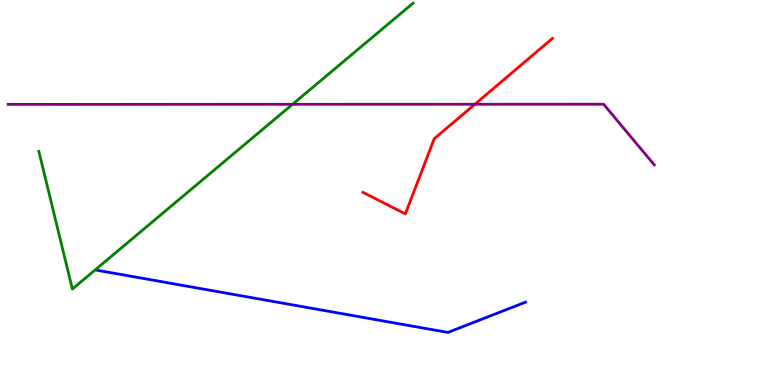[{'lines': ['blue', 'red'], 'intersections': []}, {'lines': ['green', 'red'], 'intersections': []}, {'lines': ['purple', 'red'], 'intersections': [{'x': 6.13, 'y': 7.29}]}, {'lines': ['blue', 'green'], 'intersections': []}, {'lines': ['blue', 'purple'], 'intersections': []}, {'lines': ['green', 'purple'], 'intersections': [{'x': 3.77, 'y': 7.29}]}]